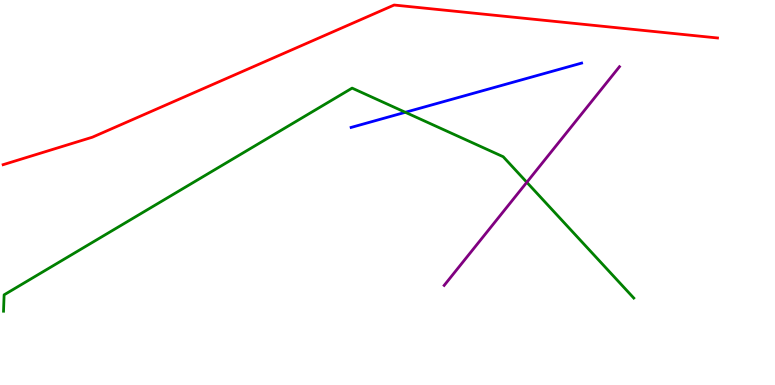[{'lines': ['blue', 'red'], 'intersections': []}, {'lines': ['green', 'red'], 'intersections': []}, {'lines': ['purple', 'red'], 'intersections': []}, {'lines': ['blue', 'green'], 'intersections': [{'x': 5.23, 'y': 7.08}]}, {'lines': ['blue', 'purple'], 'intersections': []}, {'lines': ['green', 'purple'], 'intersections': [{'x': 6.8, 'y': 5.27}]}]